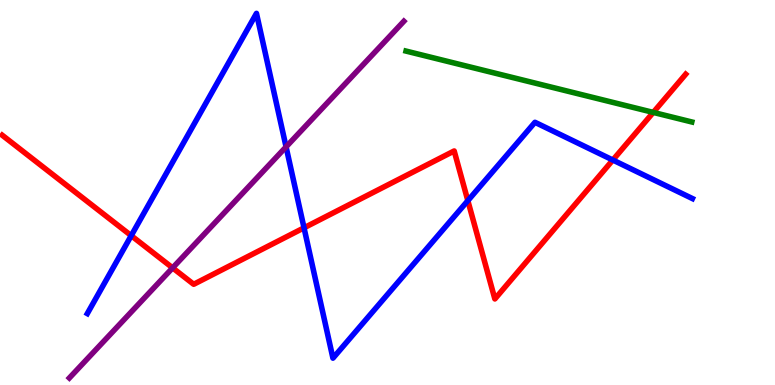[{'lines': ['blue', 'red'], 'intersections': [{'x': 1.69, 'y': 3.88}, {'x': 3.92, 'y': 4.08}, {'x': 6.04, 'y': 4.79}, {'x': 7.91, 'y': 5.84}]}, {'lines': ['green', 'red'], 'intersections': [{'x': 8.43, 'y': 7.08}]}, {'lines': ['purple', 'red'], 'intersections': [{'x': 2.23, 'y': 3.04}]}, {'lines': ['blue', 'green'], 'intersections': []}, {'lines': ['blue', 'purple'], 'intersections': [{'x': 3.69, 'y': 6.19}]}, {'lines': ['green', 'purple'], 'intersections': []}]